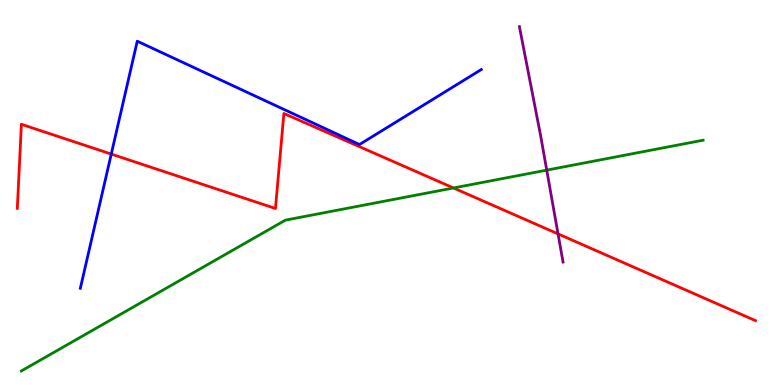[{'lines': ['blue', 'red'], 'intersections': [{'x': 1.44, 'y': 6.0}]}, {'lines': ['green', 'red'], 'intersections': [{'x': 5.85, 'y': 5.12}]}, {'lines': ['purple', 'red'], 'intersections': [{'x': 7.2, 'y': 3.92}]}, {'lines': ['blue', 'green'], 'intersections': []}, {'lines': ['blue', 'purple'], 'intersections': []}, {'lines': ['green', 'purple'], 'intersections': [{'x': 7.05, 'y': 5.58}]}]